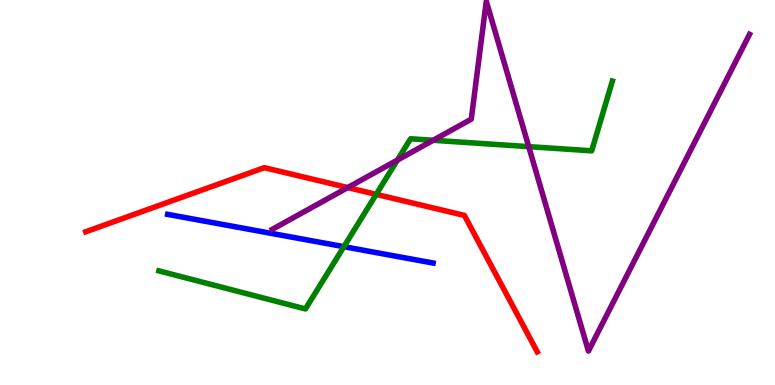[{'lines': ['blue', 'red'], 'intersections': []}, {'lines': ['green', 'red'], 'intersections': [{'x': 4.85, 'y': 4.95}]}, {'lines': ['purple', 'red'], 'intersections': [{'x': 4.49, 'y': 5.13}]}, {'lines': ['blue', 'green'], 'intersections': [{'x': 4.44, 'y': 3.59}]}, {'lines': ['blue', 'purple'], 'intersections': []}, {'lines': ['green', 'purple'], 'intersections': [{'x': 5.13, 'y': 5.84}, {'x': 5.59, 'y': 6.36}, {'x': 6.82, 'y': 6.19}]}]